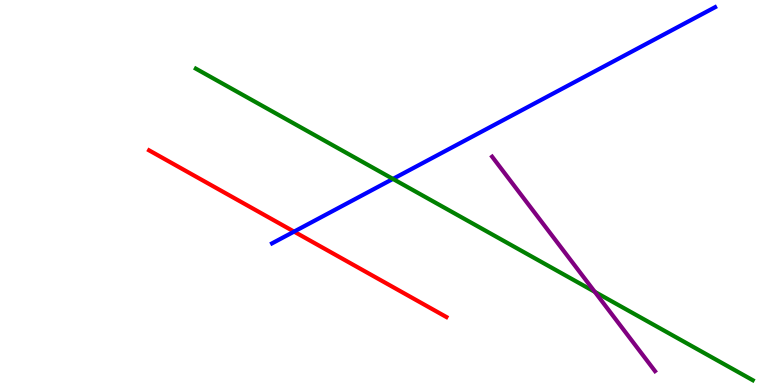[{'lines': ['blue', 'red'], 'intersections': [{'x': 3.79, 'y': 3.98}]}, {'lines': ['green', 'red'], 'intersections': []}, {'lines': ['purple', 'red'], 'intersections': []}, {'lines': ['blue', 'green'], 'intersections': [{'x': 5.07, 'y': 5.35}]}, {'lines': ['blue', 'purple'], 'intersections': []}, {'lines': ['green', 'purple'], 'intersections': [{'x': 7.67, 'y': 2.42}]}]